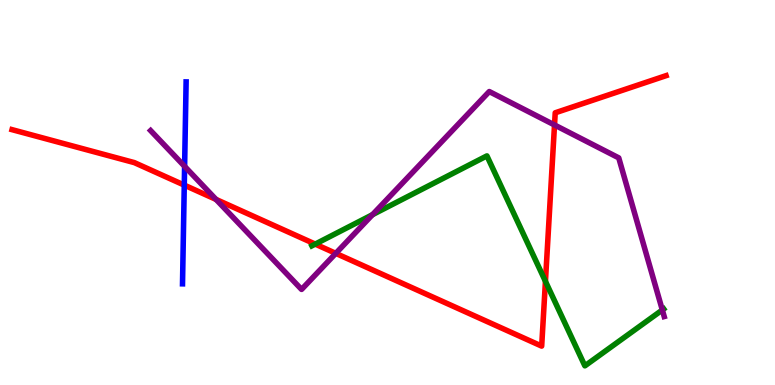[{'lines': ['blue', 'red'], 'intersections': [{'x': 2.38, 'y': 5.19}]}, {'lines': ['green', 'red'], 'intersections': [{'x': 4.07, 'y': 3.66}, {'x': 7.04, 'y': 2.69}]}, {'lines': ['purple', 'red'], 'intersections': [{'x': 2.79, 'y': 4.82}, {'x': 4.33, 'y': 3.42}, {'x': 7.16, 'y': 6.75}]}, {'lines': ['blue', 'green'], 'intersections': []}, {'lines': ['blue', 'purple'], 'intersections': [{'x': 2.38, 'y': 5.68}]}, {'lines': ['green', 'purple'], 'intersections': [{'x': 4.81, 'y': 4.42}, {'x': 8.55, 'y': 1.95}]}]